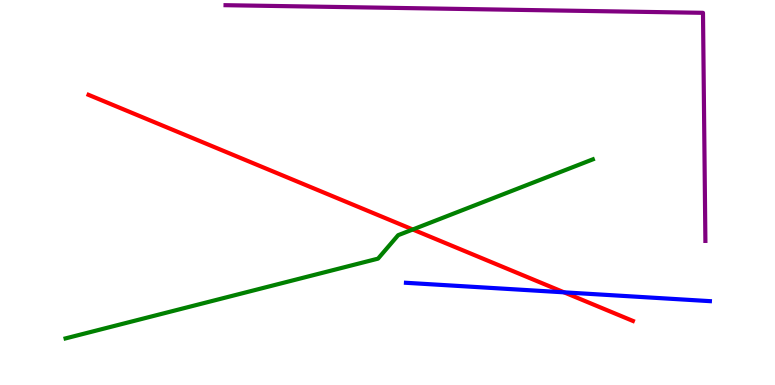[{'lines': ['blue', 'red'], 'intersections': [{'x': 7.28, 'y': 2.41}]}, {'lines': ['green', 'red'], 'intersections': [{'x': 5.33, 'y': 4.04}]}, {'lines': ['purple', 'red'], 'intersections': []}, {'lines': ['blue', 'green'], 'intersections': []}, {'lines': ['blue', 'purple'], 'intersections': []}, {'lines': ['green', 'purple'], 'intersections': []}]